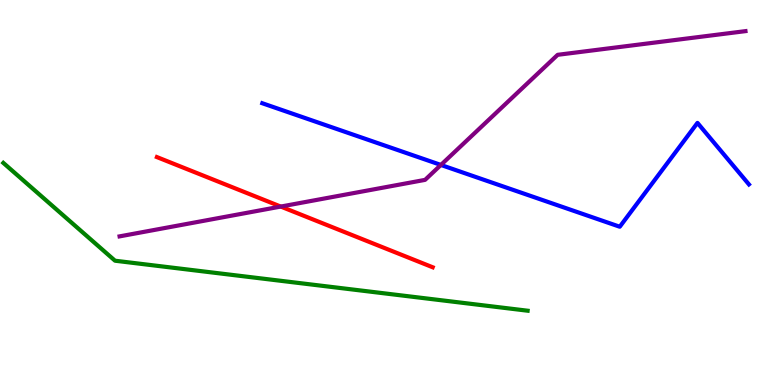[{'lines': ['blue', 'red'], 'intersections': []}, {'lines': ['green', 'red'], 'intersections': []}, {'lines': ['purple', 'red'], 'intersections': [{'x': 3.62, 'y': 4.63}]}, {'lines': ['blue', 'green'], 'intersections': []}, {'lines': ['blue', 'purple'], 'intersections': [{'x': 5.69, 'y': 5.72}]}, {'lines': ['green', 'purple'], 'intersections': []}]